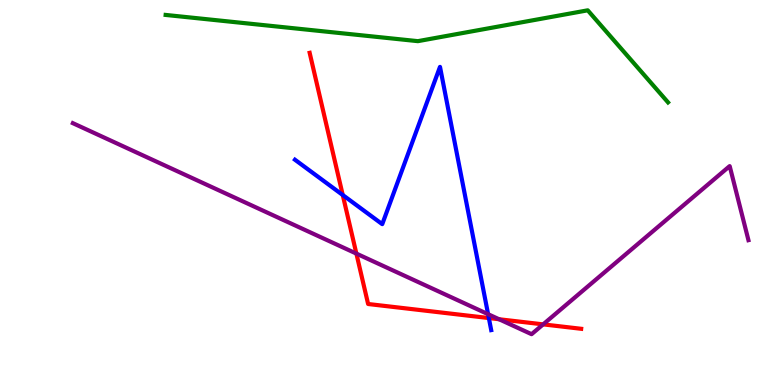[{'lines': ['blue', 'red'], 'intersections': [{'x': 4.42, 'y': 4.93}, {'x': 6.31, 'y': 1.74}]}, {'lines': ['green', 'red'], 'intersections': []}, {'lines': ['purple', 'red'], 'intersections': [{'x': 4.6, 'y': 3.41}, {'x': 6.44, 'y': 1.71}, {'x': 7.01, 'y': 1.57}]}, {'lines': ['blue', 'green'], 'intersections': []}, {'lines': ['blue', 'purple'], 'intersections': [{'x': 6.3, 'y': 1.84}]}, {'lines': ['green', 'purple'], 'intersections': []}]